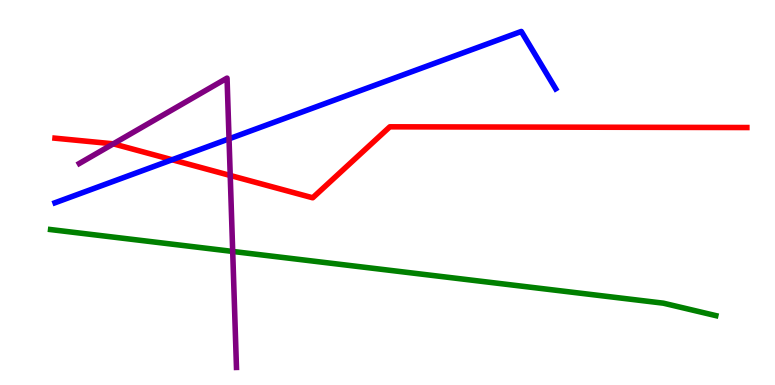[{'lines': ['blue', 'red'], 'intersections': [{'x': 2.22, 'y': 5.85}]}, {'lines': ['green', 'red'], 'intersections': []}, {'lines': ['purple', 'red'], 'intersections': [{'x': 1.46, 'y': 6.26}, {'x': 2.97, 'y': 5.44}]}, {'lines': ['blue', 'green'], 'intersections': []}, {'lines': ['blue', 'purple'], 'intersections': [{'x': 2.96, 'y': 6.39}]}, {'lines': ['green', 'purple'], 'intersections': [{'x': 3.0, 'y': 3.47}]}]